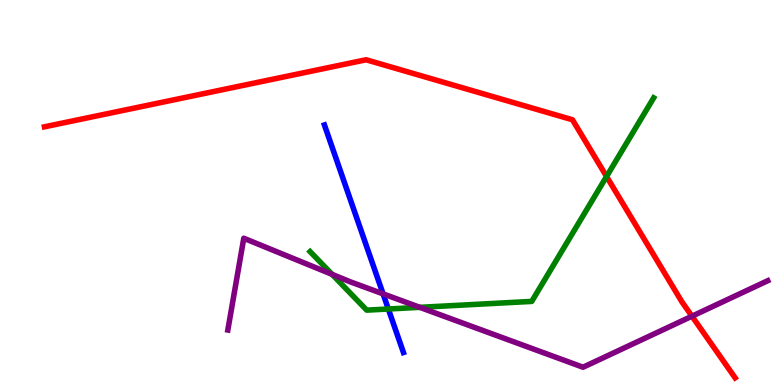[{'lines': ['blue', 'red'], 'intersections': []}, {'lines': ['green', 'red'], 'intersections': [{'x': 7.83, 'y': 5.42}]}, {'lines': ['purple', 'red'], 'intersections': [{'x': 8.93, 'y': 1.79}]}, {'lines': ['blue', 'green'], 'intersections': [{'x': 5.01, 'y': 1.97}]}, {'lines': ['blue', 'purple'], 'intersections': [{'x': 4.94, 'y': 2.37}]}, {'lines': ['green', 'purple'], 'intersections': [{'x': 4.29, 'y': 2.87}, {'x': 5.42, 'y': 2.02}]}]